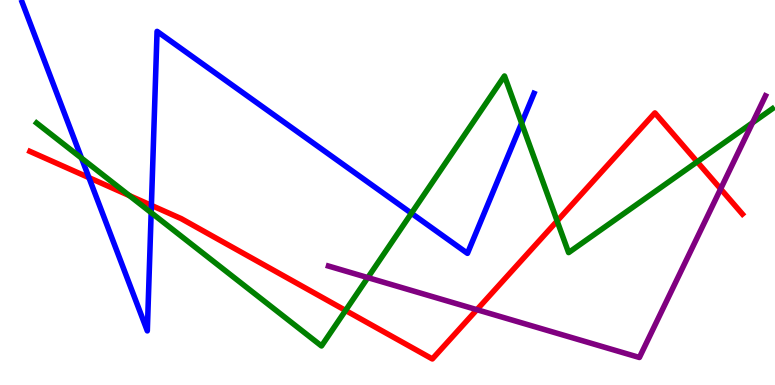[{'lines': ['blue', 'red'], 'intersections': [{'x': 1.15, 'y': 5.39}, {'x': 1.95, 'y': 4.67}]}, {'lines': ['green', 'red'], 'intersections': [{'x': 1.67, 'y': 4.92}, {'x': 4.46, 'y': 1.94}, {'x': 7.19, 'y': 4.26}, {'x': 9.0, 'y': 5.8}]}, {'lines': ['purple', 'red'], 'intersections': [{'x': 6.15, 'y': 1.96}, {'x': 9.3, 'y': 5.09}]}, {'lines': ['blue', 'green'], 'intersections': [{'x': 1.05, 'y': 5.89}, {'x': 1.95, 'y': 4.48}, {'x': 5.31, 'y': 4.46}, {'x': 6.73, 'y': 6.8}]}, {'lines': ['blue', 'purple'], 'intersections': []}, {'lines': ['green', 'purple'], 'intersections': [{'x': 4.75, 'y': 2.79}, {'x': 9.71, 'y': 6.81}]}]